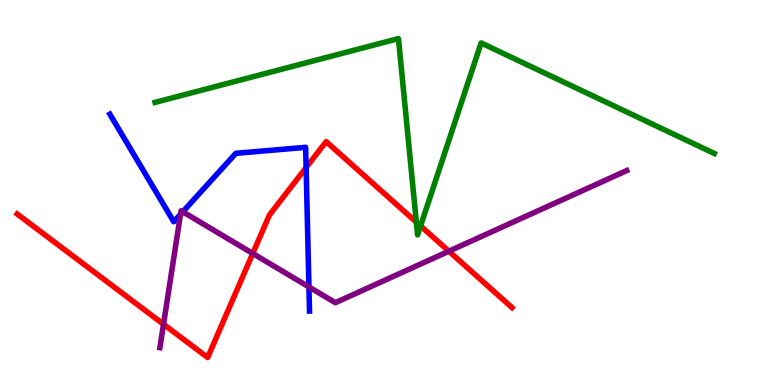[{'lines': ['blue', 'red'], 'intersections': [{'x': 3.95, 'y': 5.65}]}, {'lines': ['green', 'red'], 'intersections': [{'x': 5.37, 'y': 4.23}, {'x': 5.43, 'y': 4.13}]}, {'lines': ['purple', 'red'], 'intersections': [{'x': 2.11, 'y': 1.58}, {'x': 3.26, 'y': 3.42}, {'x': 5.79, 'y': 3.47}]}, {'lines': ['blue', 'green'], 'intersections': []}, {'lines': ['blue', 'purple'], 'intersections': [{'x': 2.33, 'y': 4.43}, {'x': 2.36, 'y': 4.5}, {'x': 3.99, 'y': 2.55}]}, {'lines': ['green', 'purple'], 'intersections': []}]